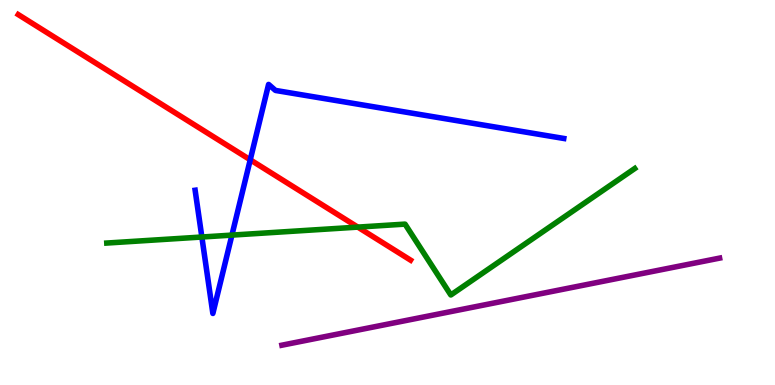[{'lines': ['blue', 'red'], 'intersections': [{'x': 3.23, 'y': 5.85}]}, {'lines': ['green', 'red'], 'intersections': [{'x': 4.62, 'y': 4.1}]}, {'lines': ['purple', 'red'], 'intersections': []}, {'lines': ['blue', 'green'], 'intersections': [{'x': 2.6, 'y': 3.84}, {'x': 2.99, 'y': 3.89}]}, {'lines': ['blue', 'purple'], 'intersections': []}, {'lines': ['green', 'purple'], 'intersections': []}]